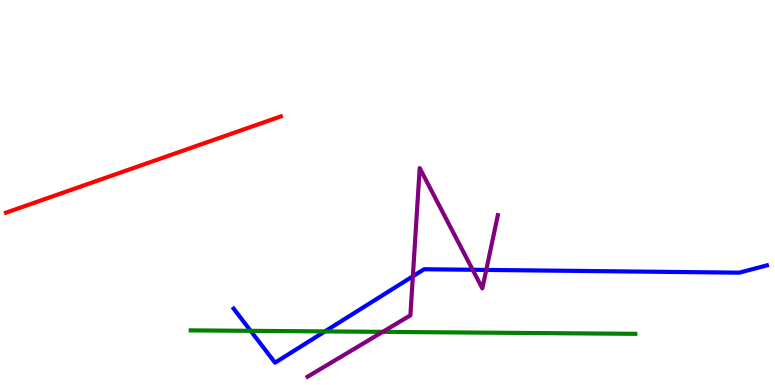[{'lines': ['blue', 'red'], 'intersections': []}, {'lines': ['green', 'red'], 'intersections': []}, {'lines': ['purple', 'red'], 'intersections': []}, {'lines': ['blue', 'green'], 'intersections': [{'x': 3.23, 'y': 1.41}, {'x': 4.19, 'y': 1.39}]}, {'lines': ['blue', 'purple'], 'intersections': [{'x': 5.33, 'y': 2.82}, {'x': 6.1, 'y': 2.99}, {'x': 6.27, 'y': 2.99}]}, {'lines': ['green', 'purple'], 'intersections': [{'x': 4.94, 'y': 1.38}]}]